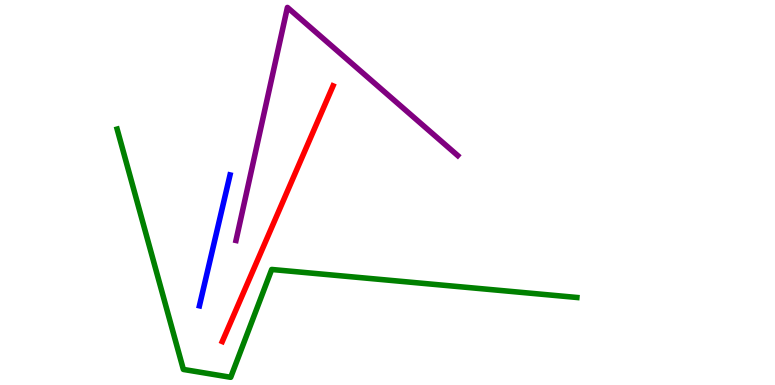[{'lines': ['blue', 'red'], 'intersections': []}, {'lines': ['green', 'red'], 'intersections': []}, {'lines': ['purple', 'red'], 'intersections': []}, {'lines': ['blue', 'green'], 'intersections': []}, {'lines': ['blue', 'purple'], 'intersections': []}, {'lines': ['green', 'purple'], 'intersections': []}]